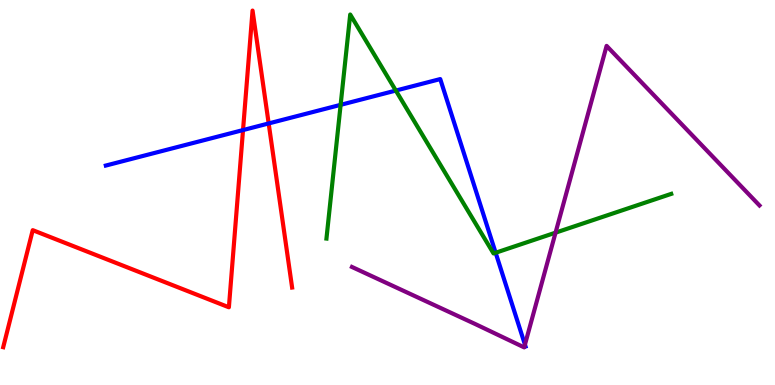[{'lines': ['blue', 'red'], 'intersections': [{'x': 3.14, 'y': 6.62}, {'x': 3.47, 'y': 6.79}]}, {'lines': ['green', 'red'], 'intersections': []}, {'lines': ['purple', 'red'], 'intersections': []}, {'lines': ['blue', 'green'], 'intersections': [{'x': 4.4, 'y': 7.28}, {'x': 5.11, 'y': 7.65}, {'x': 6.4, 'y': 3.44}]}, {'lines': ['blue', 'purple'], 'intersections': [{'x': 6.77, 'y': 1.05}]}, {'lines': ['green', 'purple'], 'intersections': [{'x': 7.17, 'y': 3.96}]}]